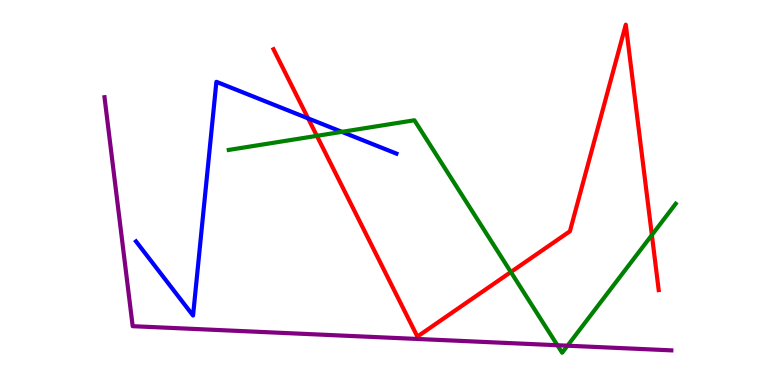[{'lines': ['blue', 'red'], 'intersections': [{'x': 3.98, 'y': 6.93}]}, {'lines': ['green', 'red'], 'intersections': [{'x': 4.09, 'y': 6.47}, {'x': 6.59, 'y': 2.93}, {'x': 8.41, 'y': 3.9}]}, {'lines': ['purple', 'red'], 'intersections': []}, {'lines': ['blue', 'green'], 'intersections': [{'x': 4.41, 'y': 6.58}]}, {'lines': ['blue', 'purple'], 'intersections': []}, {'lines': ['green', 'purple'], 'intersections': [{'x': 7.19, 'y': 1.03}, {'x': 7.32, 'y': 1.02}]}]